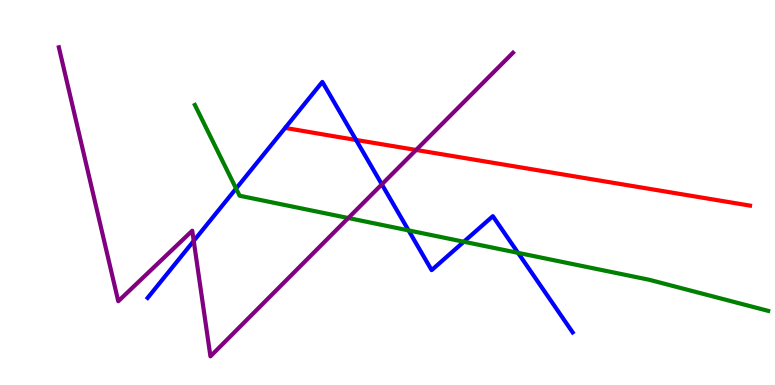[{'lines': ['blue', 'red'], 'intersections': [{'x': 4.59, 'y': 6.36}]}, {'lines': ['green', 'red'], 'intersections': []}, {'lines': ['purple', 'red'], 'intersections': [{'x': 5.37, 'y': 6.1}]}, {'lines': ['blue', 'green'], 'intersections': [{'x': 3.05, 'y': 5.1}, {'x': 5.27, 'y': 4.02}, {'x': 5.99, 'y': 3.72}, {'x': 6.68, 'y': 3.43}]}, {'lines': ['blue', 'purple'], 'intersections': [{'x': 2.5, 'y': 3.74}, {'x': 4.93, 'y': 5.21}]}, {'lines': ['green', 'purple'], 'intersections': [{'x': 4.49, 'y': 4.34}]}]